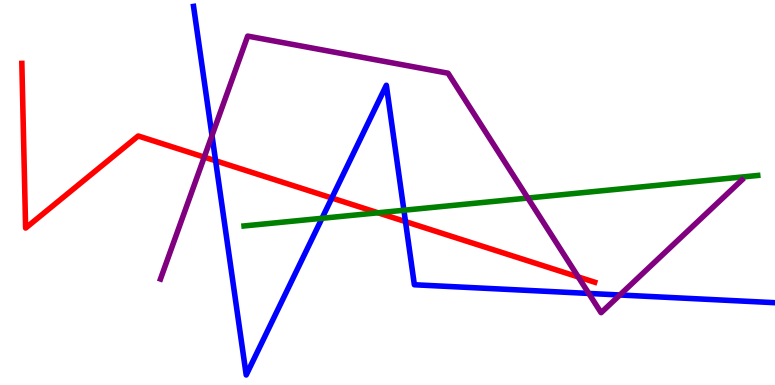[{'lines': ['blue', 'red'], 'intersections': [{'x': 2.78, 'y': 5.82}, {'x': 4.28, 'y': 4.86}, {'x': 5.23, 'y': 4.24}]}, {'lines': ['green', 'red'], 'intersections': [{'x': 4.88, 'y': 4.47}]}, {'lines': ['purple', 'red'], 'intersections': [{'x': 2.64, 'y': 5.92}, {'x': 7.46, 'y': 2.81}]}, {'lines': ['blue', 'green'], 'intersections': [{'x': 4.15, 'y': 4.33}, {'x': 5.21, 'y': 4.54}]}, {'lines': ['blue', 'purple'], 'intersections': [{'x': 2.74, 'y': 6.48}, {'x': 7.6, 'y': 2.38}, {'x': 8.0, 'y': 2.34}]}, {'lines': ['green', 'purple'], 'intersections': [{'x': 6.81, 'y': 4.86}]}]